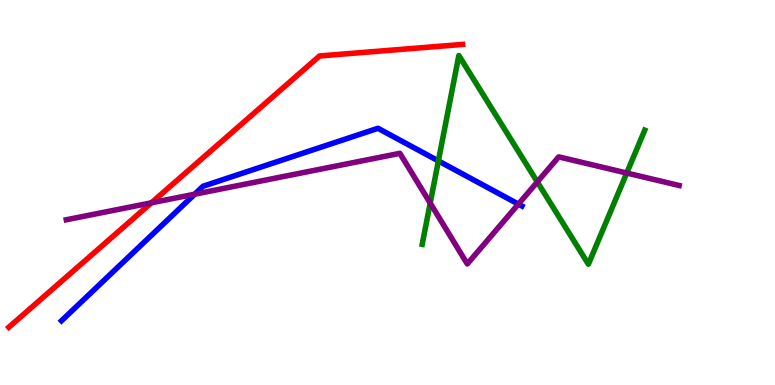[{'lines': ['blue', 'red'], 'intersections': []}, {'lines': ['green', 'red'], 'intersections': []}, {'lines': ['purple', 'red'], 'intersections': [{'x': 1.95, 'y': 4.73}]}, {'lines': ['blue', 'green'], 'intersections': [{'x': 5.66, 'y': 5.82}]}, {'lines': ['blue', 'purple'], 'intersections': [{'x': 2.51, 'y': 4.96}, {'x': 6.69, 'y': 4.7}]}, {'lines': ['green', 'purple'], 'intersections': [{'x': 5.55, 'y': 4.72}, {'x': 6.93, 'y': 5.27}, {'x': 8.09, 'y': 5.51}]}]